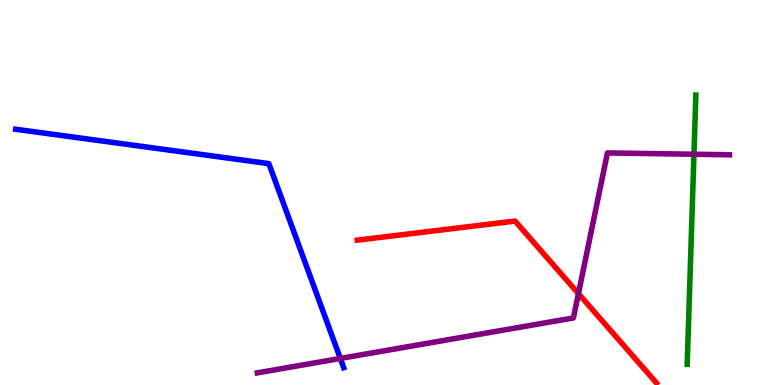[{'lines': ['blue', 'red'], 'intersections': []}, {'lines': ['green', 'red'], 'intersections': []}, {'lines': ['purple', 'red'], 'intersections': [{'x': 7.46, 'y': 2.37}]}, {'lines': ['blue', 'green'], 'intersections': []}, {'lines': ['blue', 'purple'], 'intersections': [{'x': 4.39, 'y': 0.69}]}, {'lines': ['green', 'purple'], 'intersections': [{'x': 8.95, 'y': 5.99}]}]